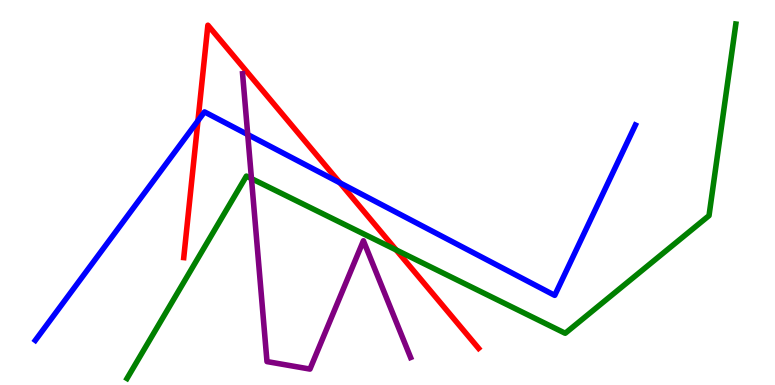[{'lines': ['blue', 'red'], 'intersections': [{'x': 2.55, 'y': 6.86}, {'x': 4.39, 'y': 5.25}]}, {'lines': ['green', 'red'], 'intersections': [{'x': 5.11, 'y': 3.51}]}, {'lines': ['purple', 'red'], 'intersections': []}, {'lines': ['blue', 'green'], 'intersections': []}, {'lines': ['blue', 'purple'], 'intersections': [{'x': 3.2, 'y': 6.51}]}, {'lines': ['green', 'purple'], 'intersections': [{'x': 3.24, 'y': 5.36}]}]